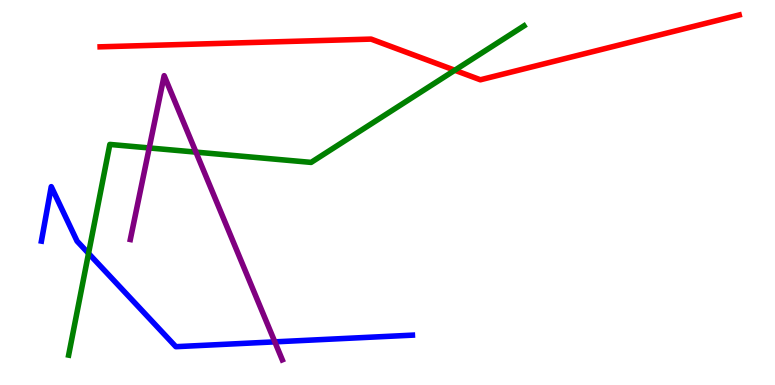[{'lines': ['blue', 'red'], 'intersections': []}, {'lines': ['green', 'red'], 'intersections': [{'x': 5.87, 'y': 8.18}]}, {'lines': ['purple', 'red'], 'intersections': []}, {'lines': ['blue', 'green'], 'intersections': [{'x': 1.14, 'y': 3.42}]}, {'lines': ['blue', 'purple'], 'intersections': [{'x': 3.55, 'y': 1.12}]}, {'lines': ['green', 'purple'], 'intersections': [{'x': 1.93, 'y': 6.16}, {'x': 2.53, 'y': 6.05}]}]